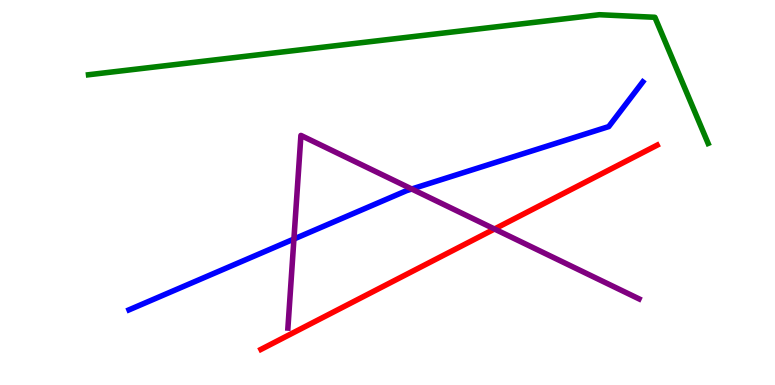[{'lines': ['blue', 'red'], 'intersections': []}, {'lines': ['green', 'red'], 'intersections': []}, {'lines': ['purple', 'red'], 'intersections': [{'x': 6.38, 'y': 4.05}]}, {'lines': ['blue', 'green'], 'intersections': []}, {'lines': ['blue', 'purple'], 'intersections': [{'x': 3.79, 'y': 3.79}, {'x': 5.31, 'y': 5.09}]}, {'lines': ['green', 'purple'], 'intersections': []}]